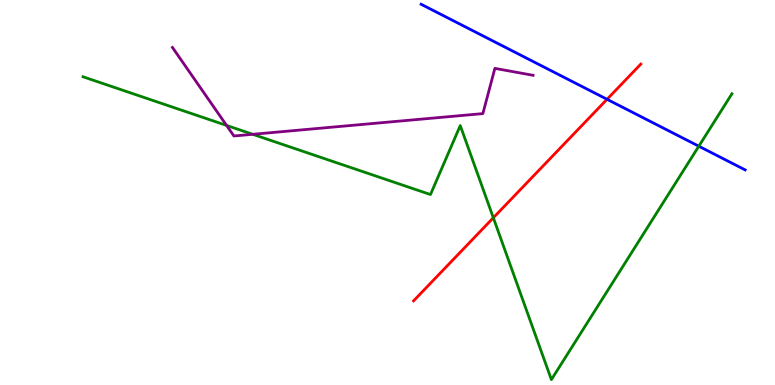[{'lines': ['blue', 'red'], 'intersections': [{'x': 7.83, 'y': 7.42}]}, {'lines': ['green', 'red'], 'intersections': [{'x': 6.37, 'y': 4.34}]}, {'lines': ['purple', 'red'], 'intersections': []}, {'lines': ['blue', 'green'], 'intersections': [{'x': 9.02, 'y': 6.2}]}, {'lines': ['blue', 'purple'], 'intersections': []}, {'lines': ['green', 'purple'], 'intersections': [{'x': 2.92, 'y': 6.74}, {'x': 3.26, 'y': 6.51}]}]